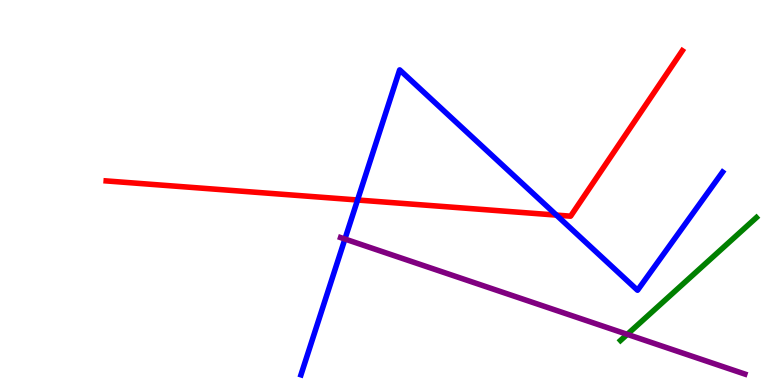[{'lines': ['blue', 'red'], 'intersections': [{'x': 4.61, 'y': 4.81}, {'x': 7.18, 'y': 4.41}]}, {'lines': ['green', 'red'], 'intersections': []}, {'lines': ['purple', 'red'], 'intersections': []}, {'lines': ['blue', 'green'], 'intersections': []}, {'lines': ['blue', 'purple'], 'intersections': [{'x': 4.45, 'y': 3.79}]}, {'lines': ['green', 'purple'], 'intersections': [{'x': 8.09, 'y': 1.32}]}]